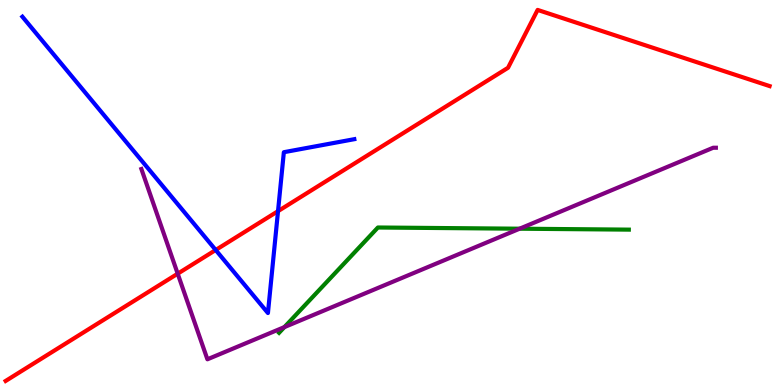[{'lines': ['blue', 'red'], 'intersections': [{'x': 2.78, 'y': 3.51}, {'x': 3.59, 'y': 4.52}]}, {'lines': ['green', 'red'], 'intersections': []}, {'lines': ['purple', 'red'], 'intersections': [{'x': 2.29, 'y': 2.89}]}, {'lines': ['blue', 'green'], 'intersections': []}, {'lines': ['blue', 'purple'], 'intersections': []}, {'lines': ['green', 'purple'], 'intersections': [{'x': 3.67, 'y': 1.5}, {'x': 6.7, 'y': 4.06}]}]